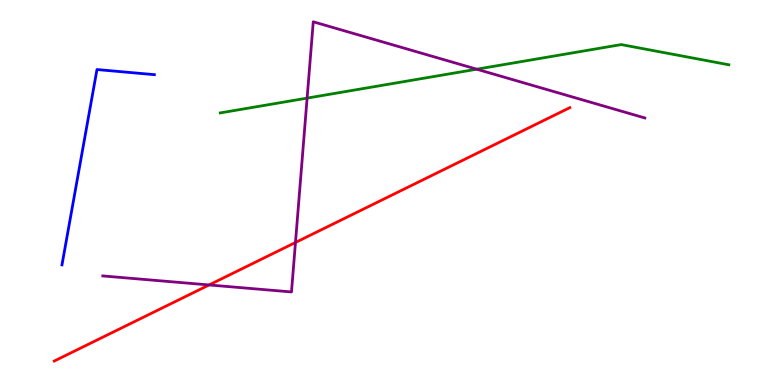[{'lines': ['blue', 'red'], 'intersections': []}, {'lines': ['green', 'red'], 'intersections': []}, {'lines': ['purple', 'red'], 'intersections': [{'x': 2.7, 'y': 2.6}, {'x': 3.81, 'y': 3.7}]}, {'lines': ['blue', 'green'], 'intersections': []}, {'lines': ['blue', 'purple'], 'intersections': []}, {'lines': ['green', 'purple'], 'intersections': [{'x': 3.96, 'y': 7.45}, {'x': 6.15, 'y': 8.2}]}]